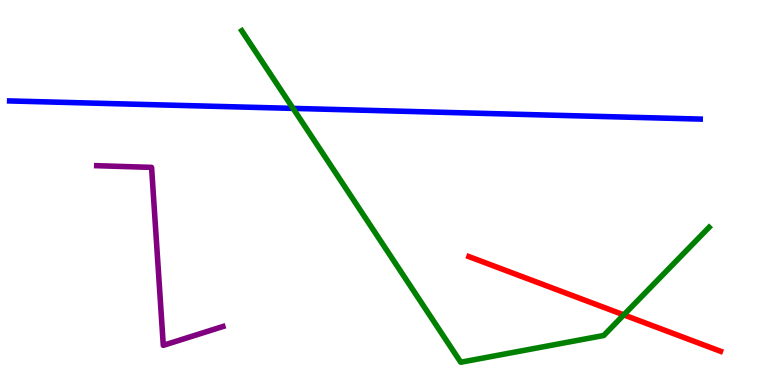[{'lines': ['blue', 'red'], 'intersections': []}, {'lines': ['green', 'red'], 'intersections': [{'x': 8.05, 'y': 1.82}]}, {'lines': ['purple', 'red'], 'intersections': []}, {'lines': ['blue', 'green'], 'intersections': [{'x': 3.78, 'y': 7.18}]}, {'lines': ['blue', 'purple'], 'intersections': []}, {'lines': ['green', 'purple'], 'intersections': []}]